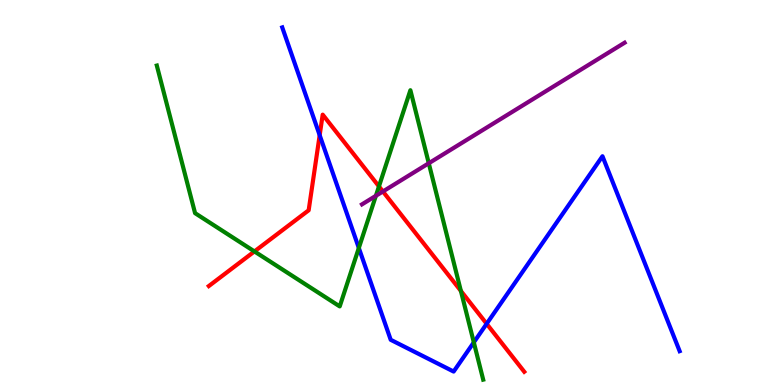[{'lines': ['blue', 'red'], 'intersections': [{'x': 4.12, 'y': 6.49}, {'x': 6.28, 'y': 1.59}]}, {'lines': ['green', 'red'], 'intersections': [{'x': 3.28, 'y': 3.47}, {'x': 4.89, 'y': 5.16}, {'x': 5.95, 'y': 2.44}]}, {'lines': ['purple', 'red'], 'intersections': [{'x': 4.94, 'y': 5.03}]}, {'lines': ['blue', 'green'], 'intersections': [{'x': 4.63, 'y': 3.56}, {'x': 6.11, 'y': 1.11}]}, {'lines': ['blue', 'purple'], 'intersections': []}, {'lines': ['green', 'purple'], 'intersections': [{'x': 4.85, 'y': 4.91}, {'x': 5.53, 'y': 5.76}]}]